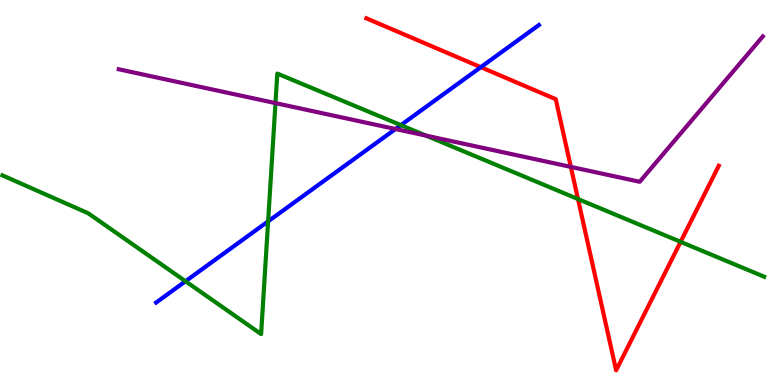[{'lines': ['blue', 'red'], 'intersections': [{'x': 6.2, 'y': 8.26}]}, {'lines': ['green', 'red'], 'intersections': [{'x': 7.46, 'y': 4.83}, {'x': 8.78, 'y': 3.72}]}, {'lines': ['purple', 'red'], 'intersections': [{'x': 7.37, 'y': 5.67}]}, {'lines': ['blue', 'green'], 'intersections': [{'x': 2.39, 'y': 2.69}, {'x': 3.46, 'y': 4.25}, {'x': 5.17, 'y': 6.75}]}, {'lines': ['blue', 'purple'], 'intersections': [{'x': 5.1, 'y': 6.65}]}, {'lines': ['green', 'purple'], 'intersections': [{'x': 3.55, 'y': 7.32}, {'x': 5.5, 'y': 6.48}]}]